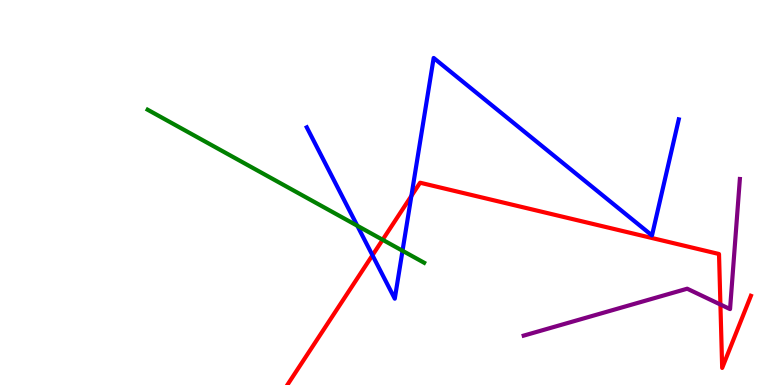[{'lines': ['blue', 'red'], 'intersections': [{'x': 4.81, 'y': 3.37}, {'x': 5.31, 'y': 4.91}]}, {'lines': ['green', 'red'], 'intersections': [{'x': 4.94, 'y': 3.77}]}, {'lines': ['purple', 'red'], 'intersections': [{'x': 9.3, 'y': 2.09}]}, {'lines': ['blue', 'green'], 'intersections': [{'x': 4.61, 'y': 4.14}, {'x': 5.19, 'y': 3.49}]}, {'lines': ['blue', 'purple'], 'intersections': []}, {'lines': ['green', 'purple'], 'intersections': []}]